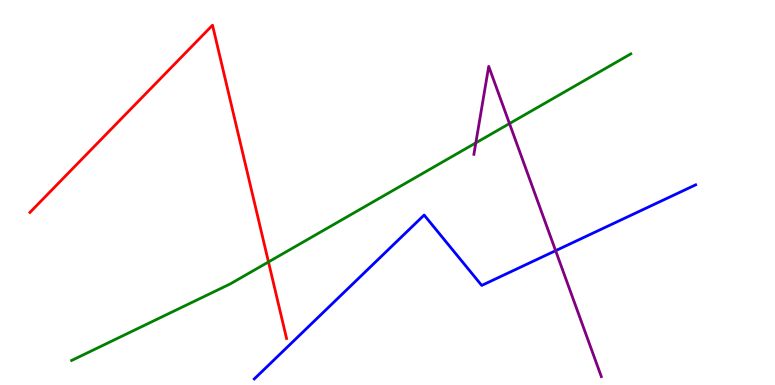[{'lines': ['blue', 'red'], 'intersections': []}, {'lines': ['green', 'red'], 'intersections': [{'x': 3.46, 'y': 3.2}]}, {'lines': ['purple', 'red'], 'intersections': []}, {'lines': ['blue', 'green'], 'intersections': []}, {'lines': ['blue', 'purple'], 'intersections': [{'x': 7.17, 'y': 3.49}]}, {'lines': ['green', 'purple'], 'intersections': [{'x': 6.14, 'y': 6.29}, {'x': 6.57, 'y': 6.79}]}]